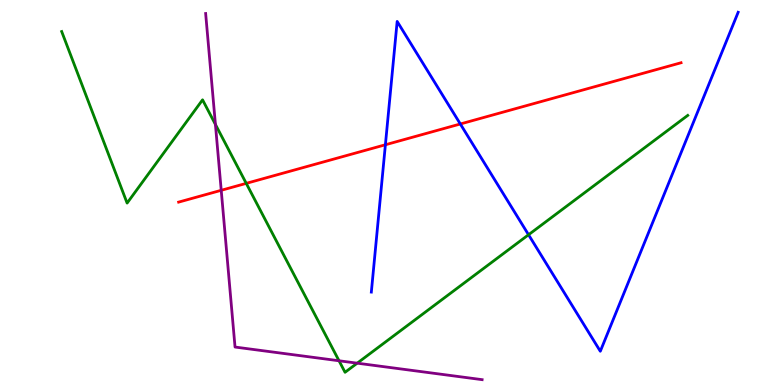[{'lines': ['blue', 'red'], 'intersections': [{'x': 4.97, 'y': 6.24}, {'x': 5.94, 'y': 6.78}]}, {'lines': ['green', 'red'], 'intersections': [{'x': 3.18, 'y': 5.24}]}, {'lines': ['purple', 'red'], 'intersections': [{'x': 2.85, 'y': 5.06}]}, {'lines': ['blue', 'green'], 'intersections': [{'x': 6.82, 'y': 3.9}]}, {'lines': ['blue', 'purple'], 'intersections': []}, {'lines': ['green', 'purple'], 'intersections': [{'x': 2.78, 'y': 6.77}, {'x': 4.37, 'y': 0.629}, {'x': 4.61, 'y': 0.567}]}]